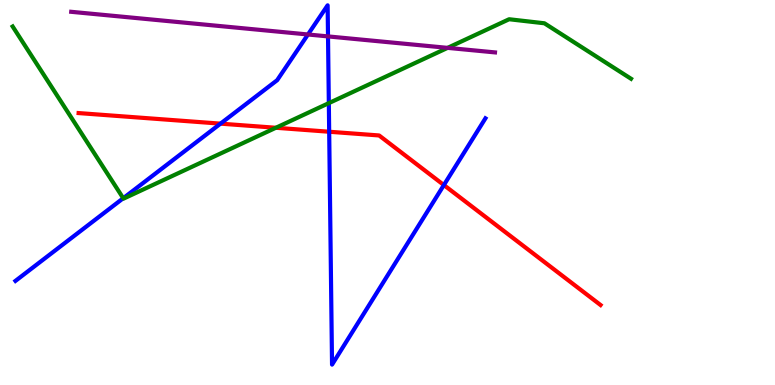[{'lines': ['blue', 'red'], 'intersections': [{'x': 2.85, 'y': 6.79}, {'x': 4.25, 'y': 6.58}, {'x': 5.73, 'y': 5.19}]}, {'lines': ['green', 'red'], 'intersections': [{'x': 3.56, 'y': 6.68}]}, {'lines': ['purple', 'red'], 'intersections': []}, {'lines': ['blue', 'green'], 'intersections': [{'x': 1.59, 'y': 4.85}, {'x': 4.24, 'y': 7.32}]}, {'lines': ['blue', 'purple'], 'intersections': [{'x': 3.97, 'y': 9.1}, {'x': 4.23, 'y': 9.05}]}, {'lines': ['green', 'purple'], 'intersections': [{'x': 5.78, 'y': 8.76}]}]